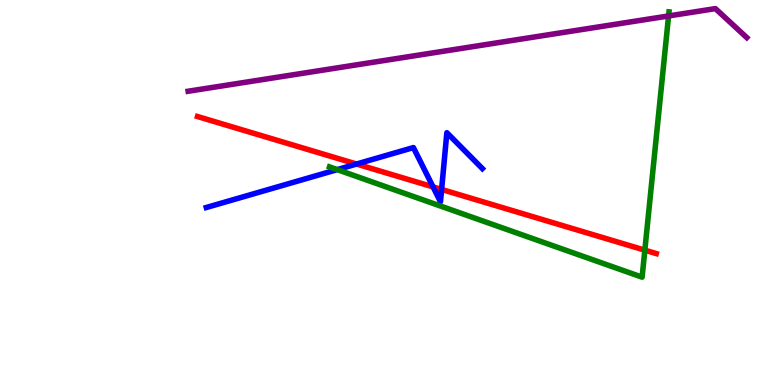[{'lines': ['blue', 'red'], 'intersections': [{'x': 4.6, 'y': 5.74}, {'x': 5.59, 'y': 5.15}, {'x': 5.7, 'y': 5.08}]}, {'lines': ['green', 'red'], 'intersections': [{'x': 8.32, 'y': 3.5}]}, {'lines': ['purple', 'red'], 'intersections': []}, {'lines': ['blue', 'green'], 'intersections': [{'x': 4.35, 'y': 5.59}]}, {'lines': ['blue', 'purple'], 'intersections': []}, {'lines': ['green', 'purple'], 'intersections': [{'x': 8.63, 'y': 9.59}]}]